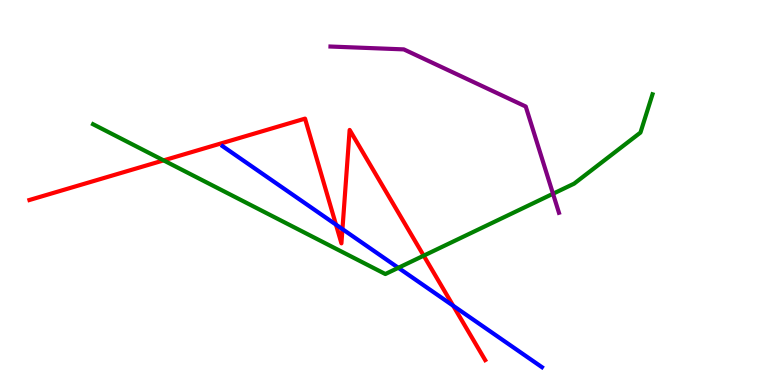[{'lines': ['blue', 'red'], 'intersections': [{'x': 4.33, 'y': 4.17}, {'x': 4.42, 'y': 4.05}, {'x': 5.85, 'y': 2.06}]}, {'lines': ['green', 'red'], 'intersections': [{'x': 2.11, 'y': 5.83}, {'x': 5.47, 'y': 3.36}]}, {'lines': ['purple', 'red'], 'intersections': []}, {'lines': ['blue', 'green'], 'intersections': [{'x': 5.14, 'y': 3.04}]}, {'lines': ['blue', 'purple'], 'intersections': []}, {'lines': ['green', 'purple'], 'intersections': [{'x': 7.14, 'y': 4.97}]}]